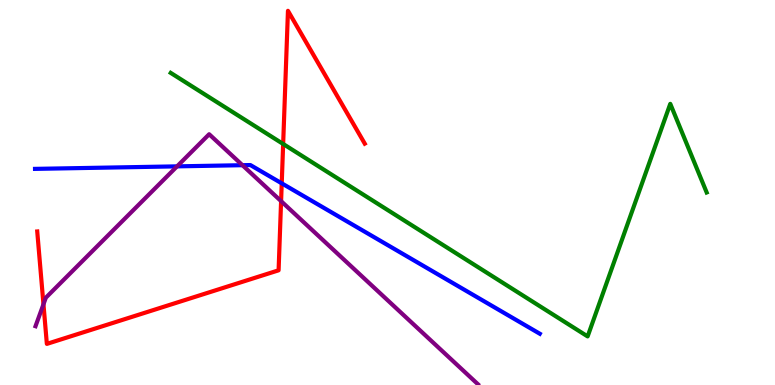[{'lines': ['blue', 'red'], 'intersections': [{'x': 3.64, 'y': 5.24}]}, {'lines': ['green', 'red'], 'intersections': [{'x': 3.65, 'y': 6.26}]}, {'lines': ['purple', 'red'], 'intersections': [{'x': 0.561, 'y': 2.1}, {'x': 3.63, 'y': 4.78}]}, {'lines': ['blue', 'green'], 'intersections': []}, {'lines': ['blue', 'purple'], 'intersections': [{'x': 2.28, 'y': 5.68}, {'x': 3.13, 'y': 5.71}]}, {'lines': ['green', 'purple'], 'intersections': []}]